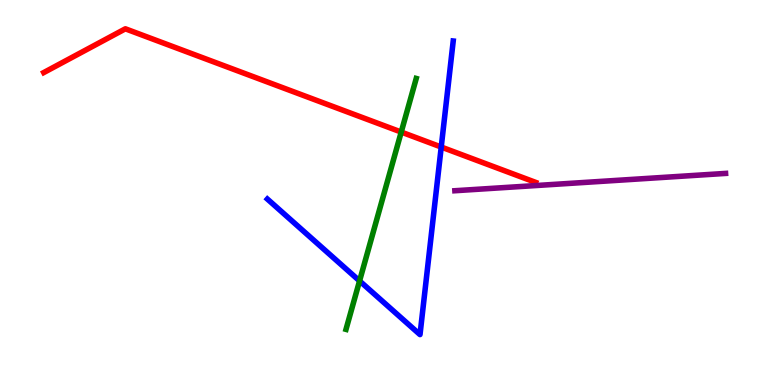[{'lines': ['blue', 'red'], 'intersections': [{'x': 5.69, 'y': 6.18}]}, {'lines': ['green', 'red'], 'intersections': [{'x': 5.18, 'y': 6.57}]}, {'lines': ['purple', 'red'], 'intersections': []}, {'lines': ['blue', 'green'], 'intersections': [{'x': 4.64, 'y': 2.7}]}, {'lines': ['blue', 'purple'], 'intersections': []}, {'lines': ['green', 'purple'], 'intersections': []}]